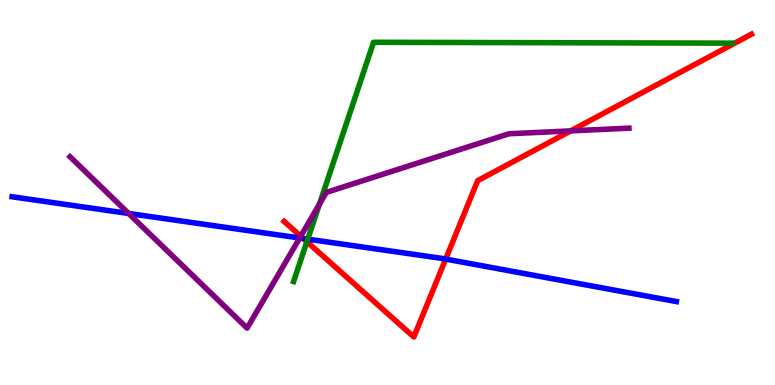[{'lines': ['blue', 'red'], 'intersections': [{'x': 3.91, 'y': 3.8}, {'x': 5.75, 'y': 3.27}]}, {'lines': ['green', 'red'], 'intersections': [{'x': 3.96, 'y': 3.72}]}, {'lines': ['purple', 'red'], 'intersections': [{'x': 3.88, 'y': 3.86}, {'x': 7.36, 'y': 6.6}]}, {'lines': ['blue', 'green'], 'intersections': [{'x': 3.97, 'y': 3.79}]}, {'lines': ['blue', 'purple'], 'intersections': [{'x': 1.66, 'y': 4.46}, {'x': 3.87, 'y': 3.82}]}, {'lines': ['green', 'purple'], 'intersections': [{'x': 4.12, 'y': 4.7}]}]